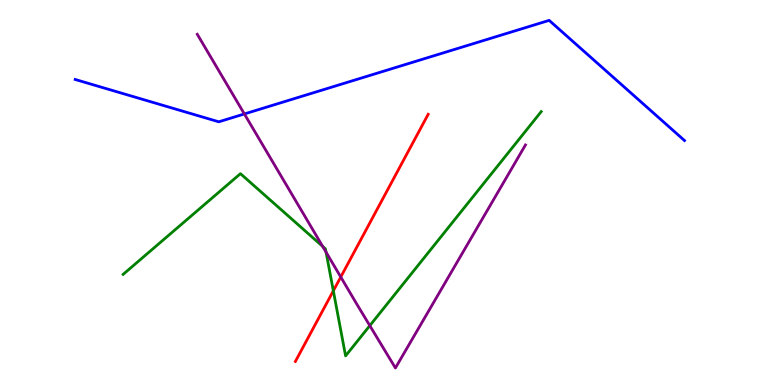[{'lines': ['blue', 'red'], 'intersections': []}, {'lines': ['green', 'red'], 'intersections': [{'x': 4.3, 'y': 2.45}]}, {'lines': ['purple', 'red'], 'intersections': [{'x': 4.4, 'y': 2.81}]}, {'lines': ['blue', 'green'], 'intersections': []}, {'lines': ['blue', 'purple'], 'intersections': [{'x': 3.15, 'y': 7.04}]}, {'lines': ['green', 'purple'], 'intersections': [{'x': 4.16, 'y': 3.6}, {'x': 4.21, 'y': 3.45}, {'x': 4.77, 'y': 1.54}]}]